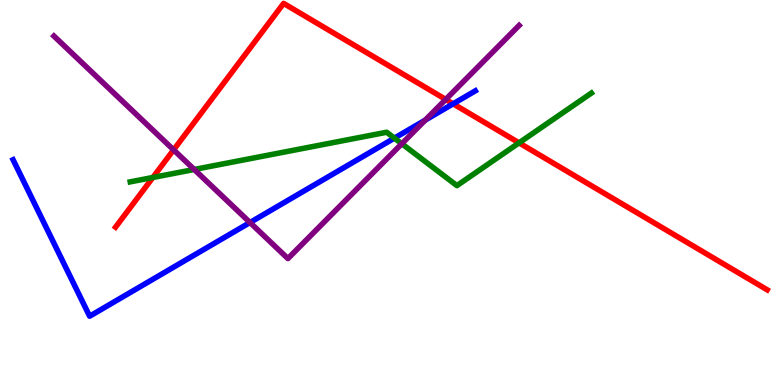[{'lines': ['blue', 'red'], 'intersections': [{'x': 5.85, 'y': 7.3}]}, {'lines': ['green', 'red'], 'intersections': [{'x': 1.97, 'y': 5.39}, {'x': 6.7, 'y': 6.29}]}, {'lines': ['purple', 'red'], 'intersections': [{'x': 2.24, 'y': 6.11}, {'x': 5.75, 'y': 7.42}]}, {'lines': ['blue', 'green'], 'intersections': [{'x': 5.09, 'y': 6.41}]}, {'lines': ['blue', 'purple'], 'intersections': [{'x': 3.23, 'y': 4.22}, {'x': 5.49, 'y': 6.88}]}, {'lines': ['green', 'purple'], 'intersections': [{'x': 2.51, 'y': 5.6}, {'x': 5.18, 'y': 6.27}]}]